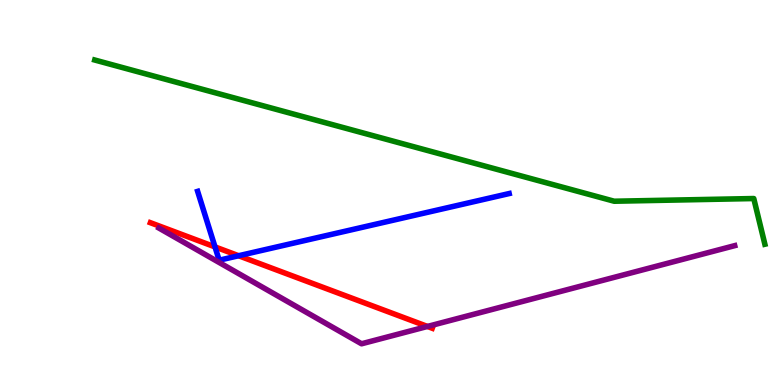[{'lines': ['blue', 'red'], 'intersections': [{'x': 2.77, 'y': 3.59}, {'x': 3.08, 'y': 3.36}]}, {'lines': ['green', 'red'], 'intersections': []}, {'lines': ['purple', 'red'], 'intersections': [{'x': 5.52, 'y': 1.52}]}, {'lines': ['blue', 'green'], 'intersections': []}, {'lines': ['blue', 'purple'], 'intersections': []}, {'lines': ['green', 'purple'], 'intersections': []}]